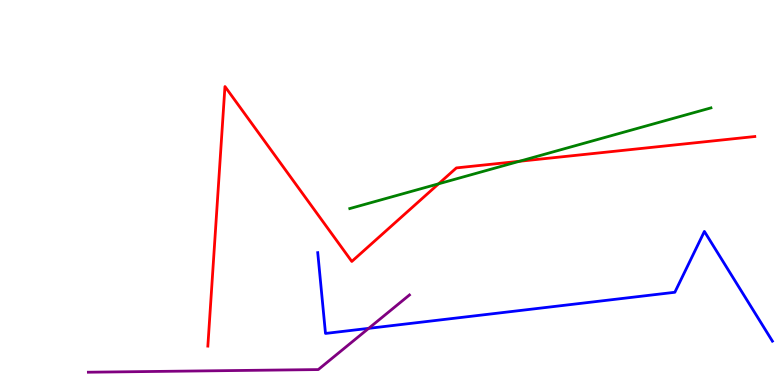[{'lines': ['blue', 'red'], 'intersections': []}, {'lines': ['green', 'red'], 'intersections': [{'x': 5.66, 'y': 5.23}, {'x': 6.7, 'y': 5.81}]}, {'lines': ['purple', 'red'], 'intersections': []}, {'lines': ['blue', 'green'], 'intersections': []}, {'lines': ['blue', 'purple'], 'intersections': [{'x': 4.76, 'y': 1.47}]}, {'lines': ['green', 'purple'], 'intersections': []}]